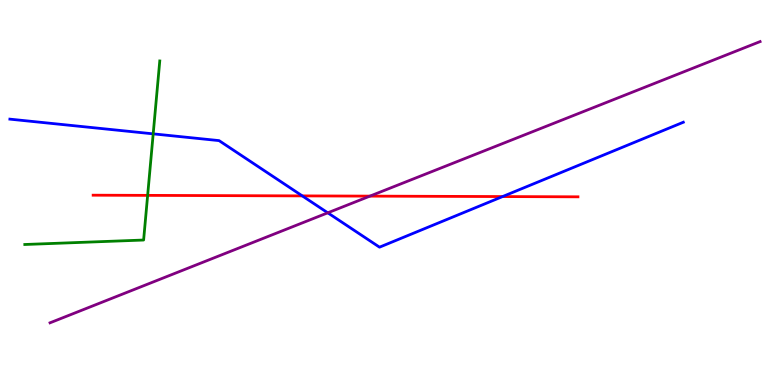[{'lines': ['blue', 'red'], 'intersections': [{'x': 3.9, 'y': 4.91}, {'x': 6.48, 'y': 4.89}]}, {'lines': ['green', 'red'], 'intersections': [{'x': 1.91, 'y': 4.93}]}, {'lines': ['purple', 'red'], 'intersections': [{'x': 4.77, 'y': 4.91}]}, {'lines': ['blue', 'green'], 'intersections': [{'x': 1.98, 'y': 6.52}]}, {'lines': ['blue', 'purple'], 'intersections': [{'x': 4.23, 'y': 4.47}]}, {'lines': ['green', 'purple'], 'intersections': []}]